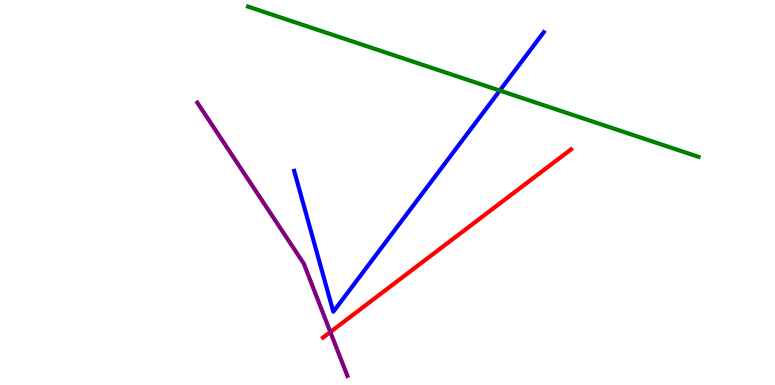[{'lines': ['blue', 'red'], 'intersections': []}, {'lines': ['green', 'red'], 'intersections': []}, {'lines': ['purple', 'red'], 'intersections': [{'x': 4.26, 'y': 1.38}]}, {'lines': ['blue', 'green'], 'intersections': [{'x': 6.45, 'y': 7.65}]}, {'lines': ['blue', 'purple'], 'intersections': []}, {'lines': ['green', 'purple'], 'intersections': []}]